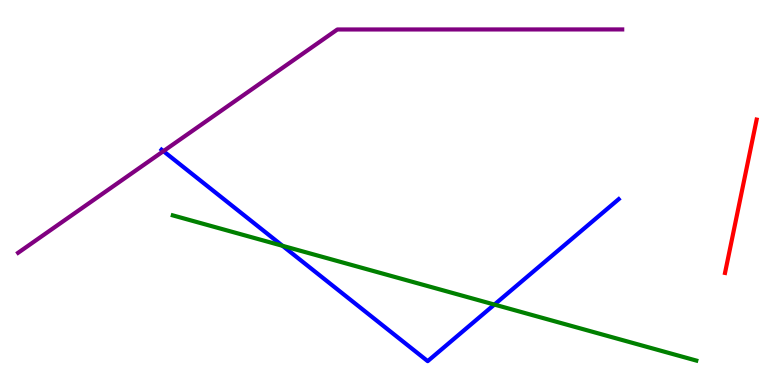[{'lines': ['blue', 'red'], 'intersections': []}, {'lines': ['green', 'red'], 'intersections': []}, {'lines': ['purple', 'red'], 'intersections': []}, {'lines': ['blue', 'green'], 'intersections': [{'x': 3.65, 'y': 3.62}, {'x': 6.38, 'y': 2.09}]}, {'lines': ['blue', 'purple'], 'intersections': [{'x': 2.11, 'y': 6.07}]}, {'lines': ['green', 'purple'], 'intersections': []}]